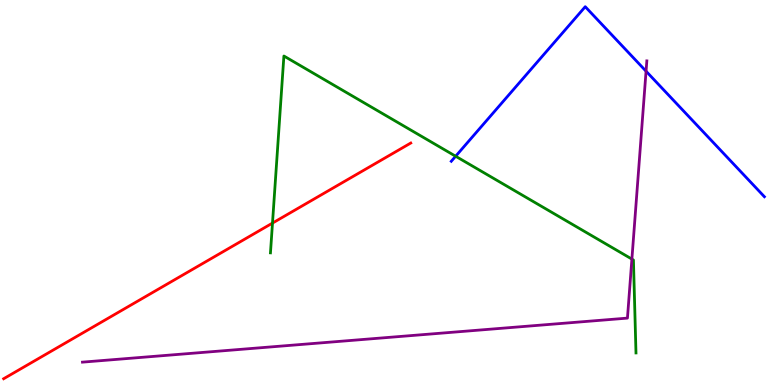[{'lines': ['blue', 'red'], 'intersections': []}, {'lines': ['green', 'red'], 'intersections': [{'x': 3.52, 'y': 4.21}]}, {'lines': ['purple', 'red'], 'intersections': []}, {'lines': ['blue', 'green'], 'intersections': [{'x': 5.88, 'y': 5.94}]}, {'lines': ['blue', 'purple'], 'intersections': [{'x': 8.34, 'y': 8.15}]}, {'lines': ['green', 'purple'], 'intersections': [{'x': 8.15, 'y': 3.27}]}]